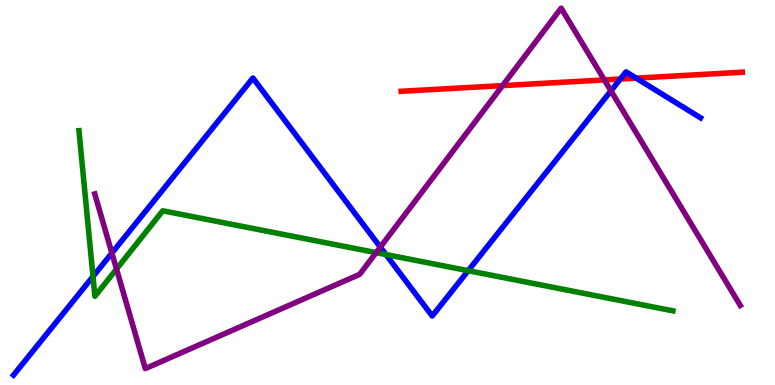[{'lines': ['blue', 'red'], 'intersections': [{'x': 8.0, 'y': 7.95}, {'x': 8.21, 'y': 7.97}]}, {'lines': ['green', 'red'], 'intersections': []}, {'lines': ['purple', 'red'], 'intersections': [{'x': 6.48, 'y': 7.78}, {'x': 7.8, 'y': 7.92}]}, {'lines': ['blue', 'green'], 'intersections': [{'x': 1.2, 'y': 2.82}, {'x': 4.98, 'y': 3.39}, {'x': 6.04, 'y': 2.97}]}, {'lines': ['blue', 'purple'], 'intersections': [{'x': 1.44, 'y': 3.43}, {'x': 4.91, 'y': 3.58}, {'x': 7.88, 'y': 7.64}]}, {'lines': ['green', 'purple'], 'intersections': [{'x': 1.5, 'y': 3.01}, {'x': 4.85, 'y': 3.44}]}]